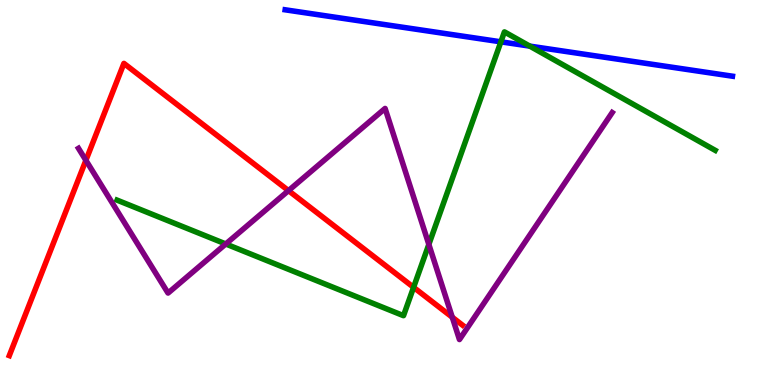[{'lines': ['blue', 'red'], 'intersections': []}, {'lines': ['green', 'red'], 'intersections': [{'x': 5.34, 'y': 2.54}]}, {'lines': ['purple', 'red'], 'intersections': [{'x': 1.11, 'y': 5.84}, {'x': 3.72, 'y': 5.05}, {'x': 5.84, 'y': 1.76}]}, {'lines': ['blue', 'green'], 'intersections': [{'x': 6.46, 'y': 8.91}, {'x': 6.84, 'y': 8.8}]}, {'lines': ['blue', 'purple'], 'intersections': []}, {'lines': ['green', 'purple'], 'intersections': [{'x': 2.91, 'y': 3.66}, {'x': 5.53, 'y': 3.65}]}]